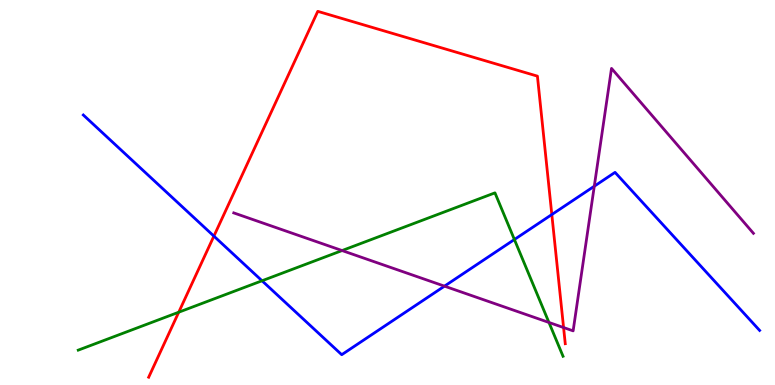[{'lines': ['blue', 'red'], 'intersections': [{'x': 2.76, 'y': 3.87}, {'x': 7.12, 'y': 4.43}]}, {'lines': ['green', 'red'], 'intersections': [{'x': 2.31, 'y': 1.89}]}, {'lines': ['purple', 'red'], 'intersections': [{'x': 7.27, 'y': 1.49}]}, {'lines': ['blue', 'green'], 'intersections': [{'x': 3.38, 'y': 2.71}, {'x': 6.64, 'y': 3.78}]}, {'lines': ['blue', 'purple'], 'intersections': [{'x': 5.74, 'y': 2.57}, {'x': 7.67, 'y': 5.16}]}, {'lines': ['green', 'purple'], 'intersections': [{'x': 4.41, 'y': 3.49}, {'x': 7.08, 'y': 1.62}]}]